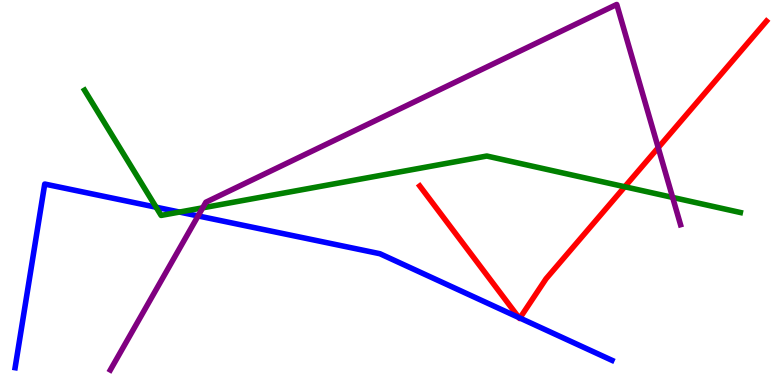[{'lines': ['blue', 'red'], 'intersections': [{'x': 6.69, 'y': 1.75}, {'x': 6.71, 'y': 1.74}]}, {'lines': ['green', 'red'], 'intersections': [{'x': 8.06, 'y': 5.15}]}, {'lines': ['purple', 'red'], 'intersections': [{'x': 8.49, 'y': 6.16}]}, {'lines': ['blue', 'green'], 'intersections': [{'x': 2.01, 'y': 4.62}, {'x': 2.32, 'y': 4.49}]}, {'lines': ['blue', 'purple'], 'intersections': [{'x': 2.56, 'y': 4.39}]}, {'lines': ['green', 'purple'], 'intersections': [{'x': 2.62, 'y': 4.6}, {'x': 8.68, 'y': 4.87}]}]